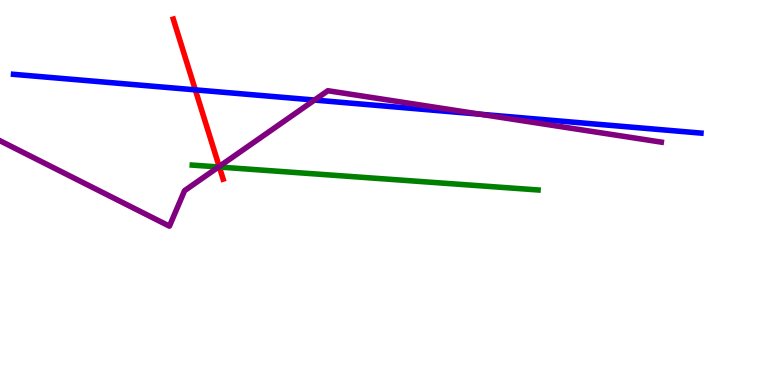[{'lines': ['blue', 'red'], 'intersections': [{'x': 2.52, 'y': 7.67}]}, {'lines': ['green', 'red'], 'intersections': [{'x': 2.83, 'y': 5.66}]}, {'lines': ['purple', 'red'], 'intersections': [{'x': 2.83, 'y': 5.68}]}, {'lines': ['blue', 'green'], 'intersections': []}, {'lines': ['blue', 'purple'], 'intersections': [{'x': 4.06, 'y': 7.4}, {'x': 6.2, 'y': 7.03}]}, {'lines': ['green', 'purple'], 'intersections': [{'x': 2.82, 'y': 5.66}]}]